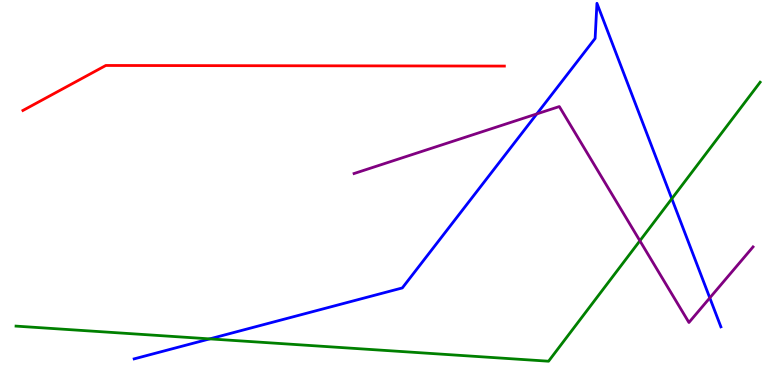[{'lines': ['blue', 'red'], 'intersections': []}, {'lines': ['green', 'red'], 'intersections': []}, {'lines': ['purple', 'red'], 'intersections': []}, {'lines': ['blue', 'green'], 'intersections': [{'x': 2.71, 'y': 1.2}, {'x': 8.67, 'y': 4.84}]}, {'lines': ['blue', 'purple'], 'intersections': [{'x': 6.93, 'y': 7.04}, {'x': 9.16, 'y': 2.26}]}, {'lines': ['green', 'purple'], 'intersections': [{'x': 8.26, 'y': 3.75}]}]